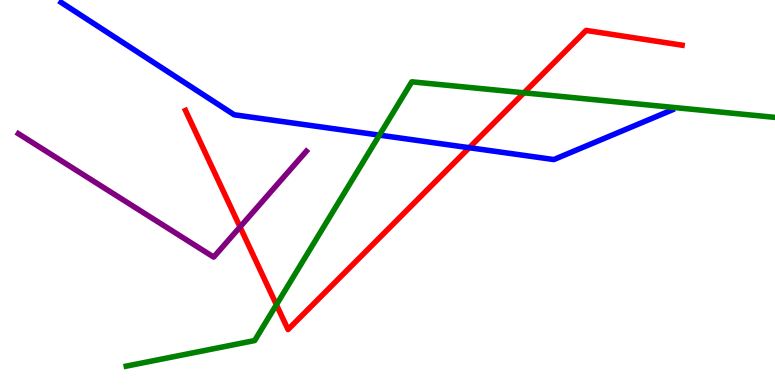[{'lines': ['blue', 'red'], 'intersections': [{'x': 6.05, 'y': 6.16}]}, {'lines': ['green', 'red'], 'intersections': [{'x': 3.57, 'y': 2.09}, {'x': 6.76, 'y': 7.59}]}, {'lines': ['purple', 'red'], 'intersections': [{'x': 3.1, 'y': 4.1}]}, {'lines': ['blue', 'green'], 'intersections': [{'x': 4.9, 'y': 6.49}]}, {'lines': ['blue', 'purple'], 'intersections': []}, {'lines': ['green', 'purple'], 'intersections': []}]